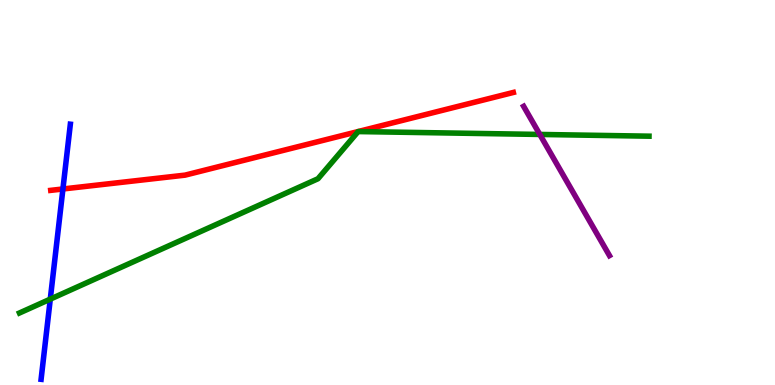[{'lines': ['blue', 'red'], 'intersections': [{'x': 0.812, 'y': 5.09}]}, {'lines': ['green', 'red'], 'intersections': []}, {'lines': ['purple', 'red'], 'intersections': []}, {'lines': ['blue', 'green'], 'intersections': [{'x': 0.649, 'y': 2.23}]}, {'lines': ['blue', 'purple'], 'intersections': []}, {'lines': ['green', 'purple'], 'intersections': [{'x': 6.97, 'y': 6.51}]}]